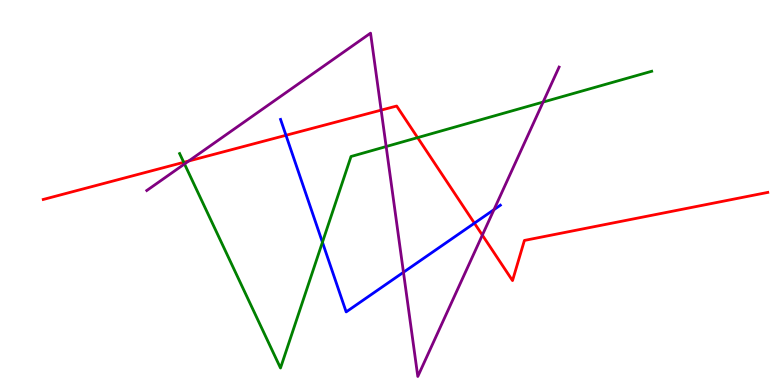[{'lines': ['blue', 'red'], 'intersections': [{'x': 3.69, 'y': 6.49}, {'x': 6.12, 'y': 4.2}]}, {'lines': ['green', 'red'], 'intersections': [{'x': 2.37, 'y': 5.78}, {'x': 5.39, 'y': 6.43}]}, {'lines': ['purple', 'red'], 'intersections': [{'x': 2.44, 'y': 5.82}, {'x': 4.92, 'y': 7.14}, {'x': 6.22, 'y': 3.89}]}, {'lines': ['blue', 'green'], 'intersections': [{'x': 4.16, 'y': 3.71}]}, {'lines': ['blue', 'purple'], 'intersections': [{'x': 5.21, 'y': 2.93}, {'x': 6.37, 'y': 4.56}]}, {'lines': ['green', 'purple'], 'intersections': [{'x': 2.38, 'y': 5.74}, {'x': 4.98, 'y': 6.19}, {'x': 7.01, 'y': 7.35}]}]